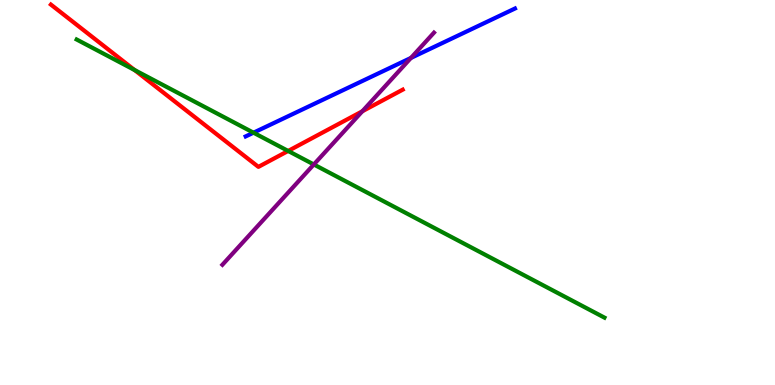[{'lines': ['blue', 'red'], 'intersections': []}, {'lines': ['green', 'red'], 'intersections': [{'x': 1.74, 'y': 8.18}, {'x': 3.72, 'y': 6.08}]}, {'lines': ['purple', 'red'], 'intersections': [{'x': 4.67, 'y': 7.11}]}, {'lines': ['blue', 'green'], 'intersections': [{'x': 3.27, 'y': 6.55}]}, {'lines': ['blue', 'purple'], 'intersections': [{'x': 5.3, 'y': 8.5}]}, {'lines': ['green', 'purple'], 'intersections': [{'x': 4.05, 'y': 5.73}]}]